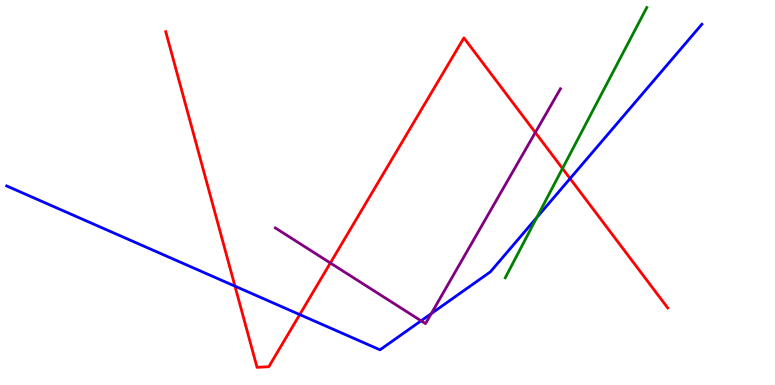[{'lines': ['blue', 'red'], 'intersections': [{'x': 3.03, 'y': 2.57}, {'x': 3.87, 'y': 1.83}, {'x': 7.36, 'y': 5.36}]}, {'lines': ['green', 'red'], 'intersections': [{'x': 7.26, 'y': 5.62}]}, {'lines': ['purple', 'red'], 'intersections': [{'x': 4.26, 'y': 3.17}, {'x': 6.91, 'y': 6.56}]}, {'lines': ['blue', 'green'], 'intersections': [{'x': 6.93, 'y': 4.35}]}, {'lines': ['blue', 'purple'], 'intersections': [{'x': 5.43, 'y': 1.67}, {'x': 5.57, 'y': 1.85}]}, {'lines': ['green', 'purple'], 'intersections': []}]